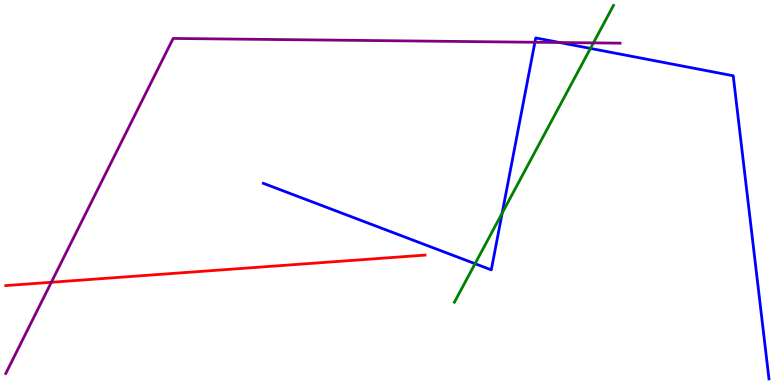[{'lines': ['blue', 'red'], 'intersections': []}, {'lines': ['green', 'red'], 'intersections': []}, {'lines': ['purple', 'red'], 'intersections': [{'x': 0.662, 'y': 2.67}]}, {'lines': ['blue', 'green'], 'intersections': [{'x': 6.13, 'y': 3.15}, {'x': 6.48, 'y': 4.46}, {'x': 7.62, 'y': 8.74}]}, {'lines': ['blue', 'purple'], 'intersections': [{'x': 6.9, 'y': 8.9}, {'x': 7.22, 'y': 8.9}]}, {'lines': ['green', 'purple'], 'intersections': [{'x': 7.66, 'y': 8.89}]}]